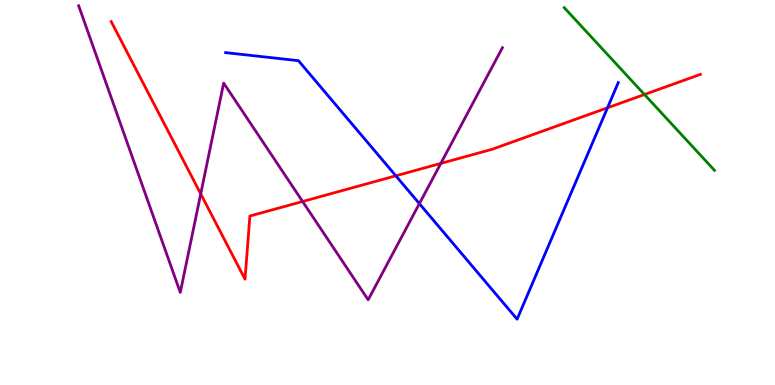[{'lines': ['blue', 'red'], 'intersections': [{'x': 5.11, 'y': 5.43}, {'x': 7.84, 'y': 7.2}]}, {'lines': ['green', 'red'], 'intersections': [{'x': 8.32, 'y': 7.55}]}, {'lines': ['purple', 'red'], 'intersections': [{'x': 2.59, 'y': 4.96}, {'x': 3.9, 'y': 4.77}, {'x': 5.69, 'y': 5.76}]}, {'lines': ['blue', 'green'], 'intersections': []}, {'lines': ['blue', 'purple'], 'intersections': [{'x': 5.41, 'y': 4.71}]}, {'lines': ['green', 'purple'], 'intersections': []}]